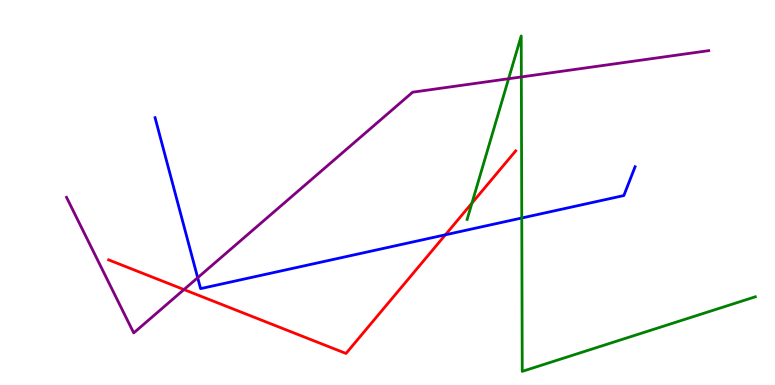[{'lines': ['blue', 'red'], 'intersections': [{'x': 5.75, 'y': 3.9}]}, {'lines': ['green', 'red'], 'intersections': [{'x': 6.09, 'y': 4.72}]}, {'lines': ['purple', 'red'], 'intersections': [{'x': 2.37, 'y': 2.48}]}, {'lines': ['blue', 'green'], 'intersections': [{'x': 6.73, 'y': 4.34}]}, {'lines': ['blue', 'purple'], 'intersections': [{'x': 2.55, 'y': 2.79}]}, {'lines': ['green', 'purple'], 'intersections': [{'x': 6.56, 'y': 7.96}, {'x': 6.73, 'y': 8.0}]}]